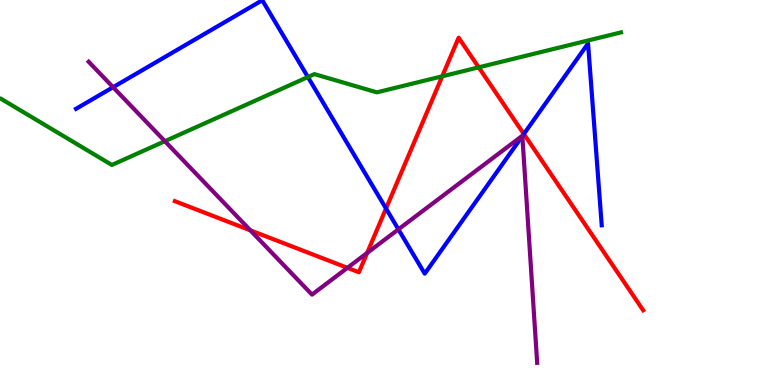[{'lines': ['blue', 'red'], 'intersections': [{'x': 4.98, 'y': 4.58}, {'x': 6.76, 'y': 6.52}]}, {'lines': ['green', 'red'], 'intersections': [{'x': 5.71, 'y': 8.02}, {'x': 6.18, 'y': 8.25}]}, {'lines': ['purple', 'red'], 'intersections': [{'x': 3.23, 'y': 4.02}, {'x': 4.48, 'y': 3.04}, {'x': 4.74, 'y': 3.43}]}, {'lines': ['blue', 'green'], 'intersections': [{'x': 3.97, 'y': 8.0}]}, {'lines': ['blue', 'purple'], 'intersections': [{'x': 1.46, 'y': 7.73}, {'x': 5.14, 'y': 4.04}, {'x': 6.74, 'y': 6.46}]}, {'lines': ['green', 'purple'], 'intersections': [{'x': 2.13, 'y': 6.33}]}]